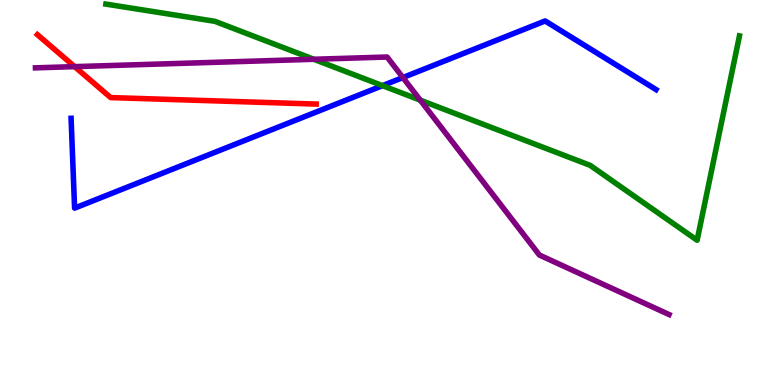[{'lines': ['blue', 'red'], 'intersections': []}, {'lines': ['green', 'red'], 'intersections': []}, {'lines': ['purple', 'red'], 'intersections': [{'x': 0.963, 'y': 8.27}]}, {'lines': ['blue', 'green'], 'intersections': [{'x': 4.94, 'y': 7.78}]}, {'lines': ['blue', 'purple'], 'intersections': [{'x': 5.2, 'y': 7.99}]}, {'lines': ['green', 'purple'], 'intersections': [{'x': 4.05, 'y': 8.46}, {'x': 5.42, 'y': 7.4}]}]